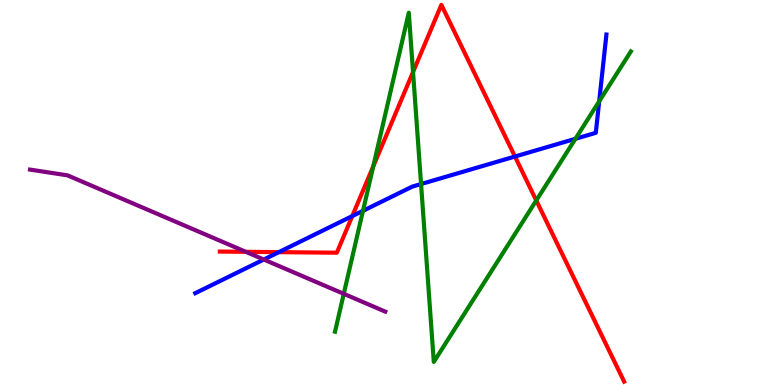[{'lines': ['blue', 'red'], 'intersections': [{'x': 3.6, 'y': 3.45}, {'x': 4.55, 'y': 4.39}, {'x': 6.64, 'y': 5.93}]}, {'lines': ['green', 'red'], 'intersections': [{'x': 4.82, 'y': 5.68}, {'x': 5.33, 'y': 8.13}, {'x': 6.92, 'y': 4.79}]}, {'lines': ['purple', 'red'], 'intersections': [{'x': 3.17, 'y': 3.46}]}, {'lines': ['blue', 'green'], 'intersections': [{'x': 4.68, 'y': 4.52}, {'x': 5.43, 'y': 5.22}, {'x': 7.42, 'y': 6.39}, {'x': 7.73, 'y': 7.37}]}, {'lines': ['blue', 'purple'], 'intersections': [{'x': 3.4, 'y': 3.26}]}, {'lines': ['green', 'purple'], 'intersections': [{'x': 4.44, 'y': 2.37}]}]